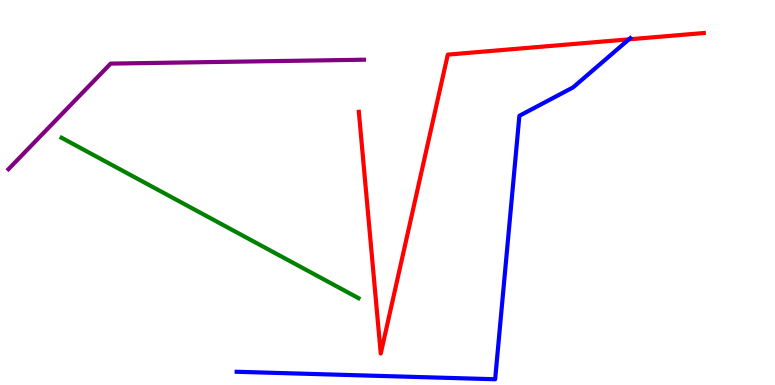[{'lines': ['blue', 'red'], 'intersections': [{'x': 8.12, 'y': 8.98}]}, {'lines': ['green', 'red'], 'intersections': []}, {'lines': ['purple', 'red'], 'intersections': []}, {'lines': ['blue', 'green'], 'intersections': []}, {'lines': ['blue', 'purple'], 'intersections': []}, {'lines': ['green', 'purple'], 'intersections': []}]